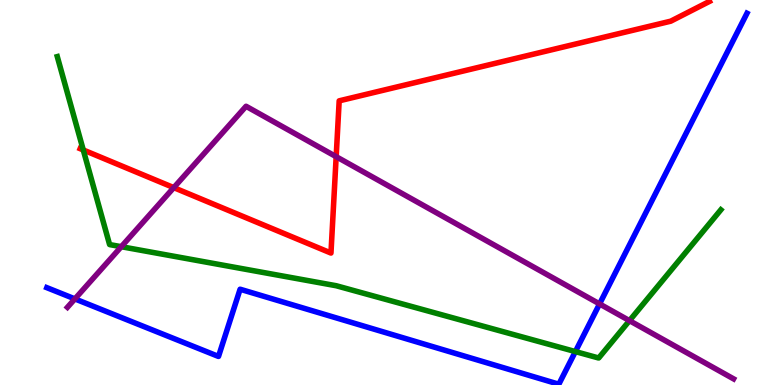[{'lines': ['blue', 'red'], 'intersections': []}, {'lines': ['green', 'red'], 'intersections': [{'x': 1.07, 'y': 6.1}]}, {'lines': ['purple', 'red'], 'intersections': [{'x': 2.24, 'y': 5.13}, {'x': 4.34, 'y': 5.93}]}, {'lines': ['blue', 'green'], 'intersections': [{'x': 7.42, 'y': 0.868}]}, {'lines': ['blue', 'purple'], 'intersections': [{'x': 0.966, 'y': 2.24}, {'x': 7.74, 'y': 2.11}]}, {'lines': ['green', 'purple'], 'intersections': [{'x': 1.56, 'y': 3.59}, {'x': 8.12, 'y': 1.67}]}]